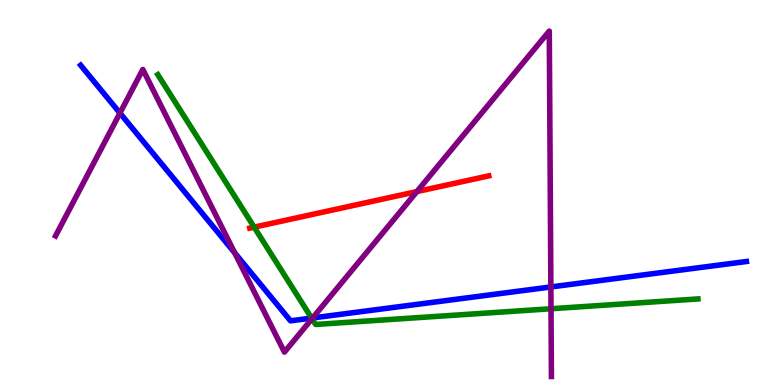[{'lines': ['blue', 'red'], 'intersections': []}, {'lines': ['green', 'red'], 'intersections': [{'x': 3.28, 'y': 4.1}]}, {'lines': ['purple', 'red'], 'intersections': [{'x': 5.38, 'y': 5.02}]}, {'lines': ['blue', 'green'], 'intersections': [{'x': 4.02, 'y': 1.74}]}, {'lines': ['blue', 'purple'], 'intersections': [{'x': 1.55, 'y': 7.06}, {'x': 3.03, 'y': 3.43}, {'x': 4.03, 'y': 1.74}, {'x': 7.11, 'y': 2.55}]}, {'lines': ['green', 'purple'], 'intersections': [{'x': 4.03, 'y': 1.72}, {'x': 7.11, 'y': 1.98}]}]